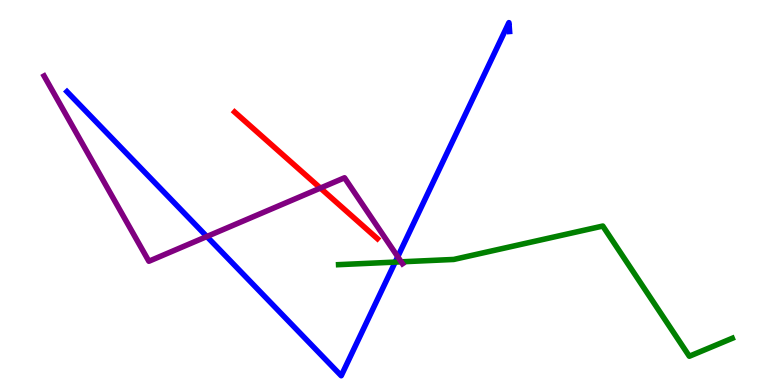[{'lines': ['blue', 'red'], 'intersections': []}, {'lines': ['green', 'red'], 'intersections': []}, {'lines': ['purple', 'red'], 'intersections': [{'x': 4.13, 'y': 5.11}]}, {'lines': ['blue', 'green'], 'intersections': [{'x': 5.1, 'y': 3.19}]}, {'lines': ['blue', 'purple'], 'intersections': [{'x': 2.67, 'y': 3.86}, {'x': 5.13, 'y': 3.33}]}, {'lines': ['green', 'purple'], 'intersections': [{'x': 5.18, 'y': 3.2}]}]